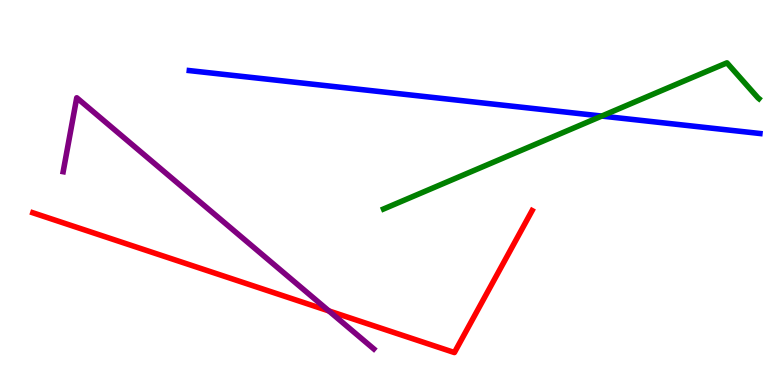[{'lines': ['blue', 'red'], 'intersections': []}, {'lines': ['green', 'red'], 'intersections': []}, {'lines': ['purple', 'red'], 'intersections': [{'x': 4.24, 'y': 1.92}]}, {'lines': ['blue', 'green'], 'intersections': [{'x': 7.76, 'y': 6.99}]}, {'lines': ['blue', 'purple'], 'intersections': []}, {'lines': ['green', 'purple'], 'intersections': []}]